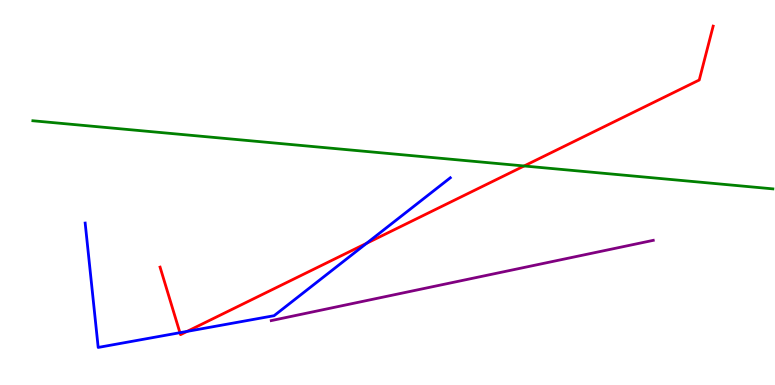[{'lines': ['blue', 'red'], 'intersections': [{'x': 2.32, 'y': 1.36}, {'x': 2.41, 'y': 1.39}, {'x': 4.73, 'y': 3.68}]}, {'lines': ['green', 'red'], 'intersections': [{'x': 6.76, 'y': 5.69}]}, {'lines': ['purple', 'red'], 'intersections': []}, {'lines': ['blue', 'green'], 'intersections': []}, {'lines': ['blue', 'purple'], 'intersections': []}, {'lines': ['green', 'purple'], 'intersections': []}]